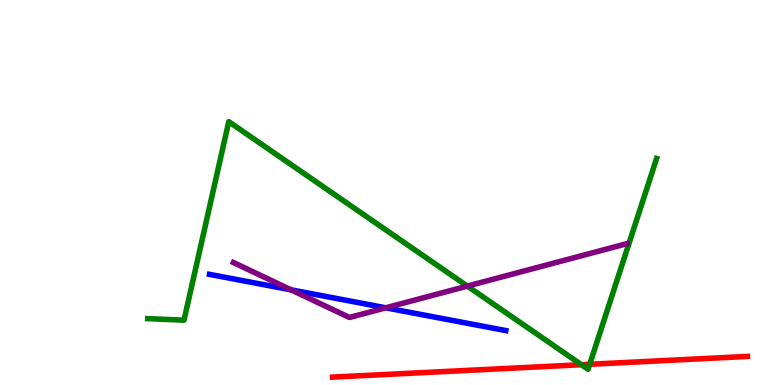[{'lines': ['blue', 'red'], 'intersections': []}, {'lines': ['green', 'red'], 'intersections': [{'x': 7.5, 'y': 0.527}, {'x': 7.61, 'y': 0.538}]}, {'lines': ['purple', 'red'], 'intersections': []}, {'lines': ['blue', 'green'], 'intersections': []}, {'lines': ['blue', 'purple'], 'intersections': [{'x': 3.76, 'y': 2.47}, {'x': 4.98, 'y': 2.01}]}, {'lines': ['green', 'purple'], 'intersections': [{'x': 6.03, 'y': 2.57}]}]